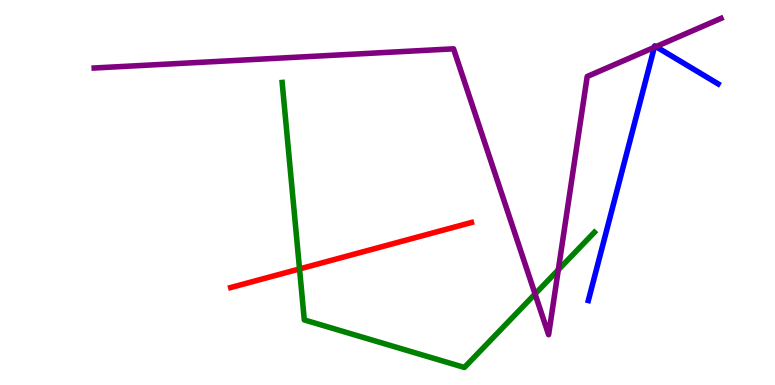[{'lines': ['blue', 'red'], 'intersections': []}, {'lines': ['green', 'red'], 'intersections': [{'x': 3.86, 'y': 3.01}]}, {'lines': ['purple', 'red'], 'intersections': []}, {'lines': ['blue', 'green'], 'intersections': []}, {'lines': ['blue', 'purple'], 'intersections': [{'x': 8.44, 'y': 8.77}, {'x': 8.46, 'y': 8.79}]}, {'lines': ['green', 'purple'], 'intersections': [{'x': 6.9, 'y': 2.36}, {'x': 7.2, 'y': 2.99}]}]